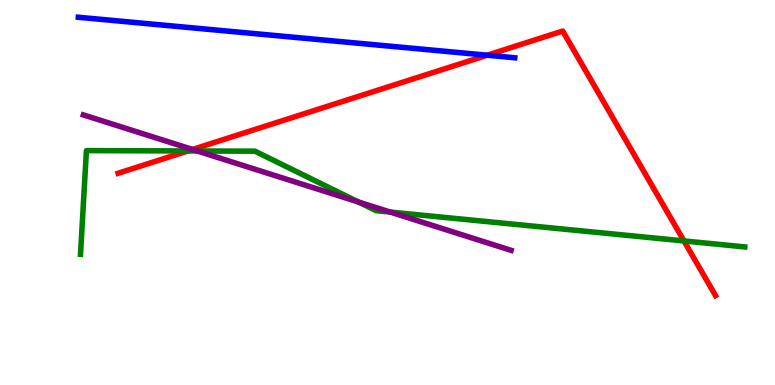[{'lines': ['blue', 'red'], 'intersections': [{'x': 6.29, 'y': 8.57}]}, {'lines': ['green', 'red'], 'intersections': [{'x': 2.42, 'y': 6.08}, {'x': 8.83, 'y': 3.74}]}, {'lines': ['purple', 'red'], 'intersections': [{'x': 2.48, 'y': 6.12}]}, {'lines': ['blue', 'green'], 'intersections': []}, {'lines': ['blue', 'purple'], 'intersections': []}, {'lines': ['green', 'purple'], 'intersections': [{'x': 2.55, 'y': 6.08}, {'x': 4.62, 'y': 4.75}, {'x': 5.04, 'y': 4.49}]}]